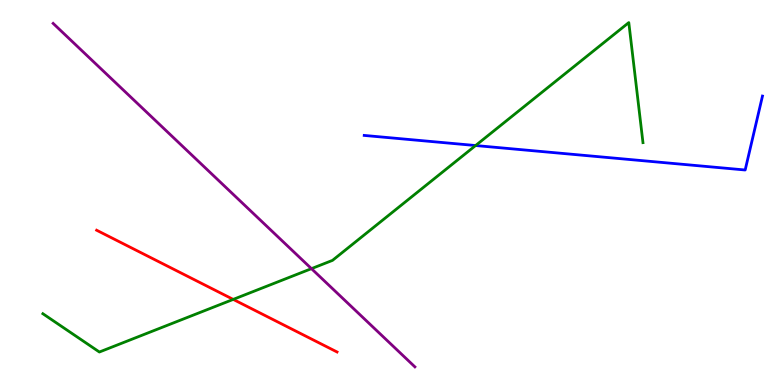[{'lines': ['blue', 'red'], 'intersections': []}, {'lines': ['green', 'red'], 'intersections': [{'x': 3.01, 'y': 2.22}]}, {'lines': ['purple', 'red'], 'intersections': []}, {'lines': ['blue', 'green'], 'intersections': [{'x': 6.14, 'y': 6.22}]}, {'lines': ['blue', 'purple'], 'intersections': []}, {'lines': ['green', 'purple'], 'intersections': [{'x': 4.02, 'y': 3.02}]}]